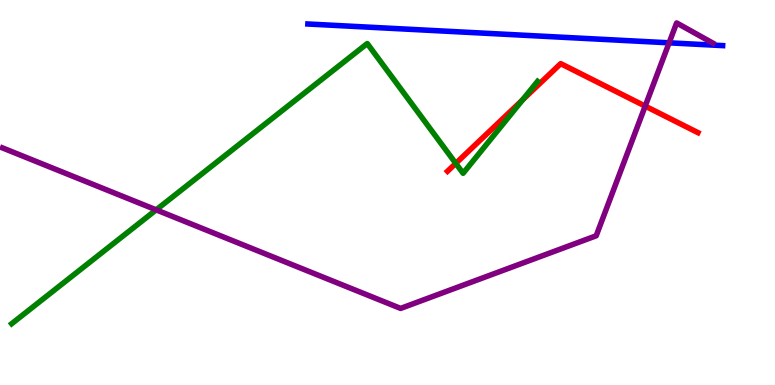[{'lines': ['blue', 'red'], 'intersections': []}, {'lines': ['green', 'red'], 'intersections': [{'x': 5.88, 'y': 5.76}, {'x': 6.74, 'y': 7.4}]}, {'lines': ['purple', 'red'], 'intersections': [{'x': 8.33, 'y': 7.24}]}, {'lines': ['blue', 'green'], 'intersections': []}, {'lines': ['blue', 'purple'], 'intersections': [{'x': 8.63, 'y': 8.89}]}, {'lines': ['green', 'purple'], 'intersections': [{'x': 2.02, 'y': 4.55}]}]